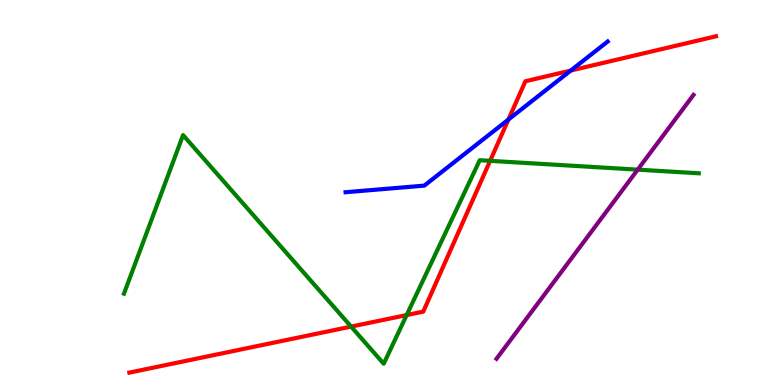[{'lines': ['blue', 'red'], 'intersections': [{'x': 6.56, 'y': 6.9}, {'x': 7.36, 'y': 8.17}]}, {'lines': ['green', 'red'], 'intersections': [{'x': 4.53, 'y': 1.52}, {'x': 5.25, 'y': 1.82}, {'x': 6.32, 'y': 5.82}]}, {'lines': ['purple', 'red'], 'intersections': []}, {'lines': ['blue', 'green'], 'intersections': []}, {'lines': ['blue', 'purple'], 'intersections': []}, {'lines': ['green', 'purple'], 'intersections': [{'x': 8.23, 'y': 5.59}]}]